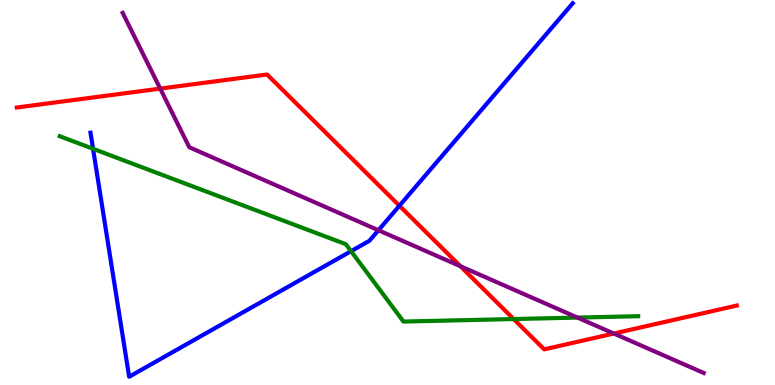[{'lines': ['blue', 'red'], 'intersections': [{'x': 5.15, 'y': 4.66}]}, {'lines': ['green', 'red'], 'intersections': [{'x': 6.63, 'y': 1.71}]}, {'lines': ['purple', 'red'], 'intersections': [{'x': 2.07, 'y': 7.7}, {'x': 5.94, 'y': 3.09}, {'x': 7.92, 'y': 1.34}]}, {'lines': ['blue', 'green'], 'intersections': [{'x': 1.2, 'y': 6.14}, {'x': 4.53, 'y': 3.48}]}, {'lines': ['blue', 'purple'], 'intersections': [{'x': 4.88, 'y': 4.02}]}, {'lines': ['green', 'purple'], 'intersections': [{'x': 7.45, 'y': 1.75}]}]